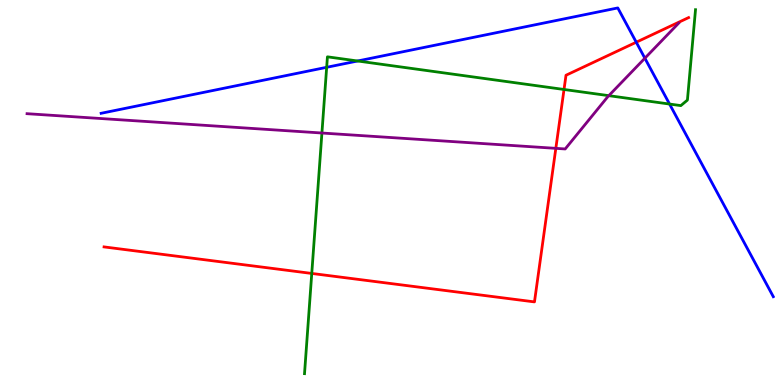[{'lines': ['blue', 'red'], 'intersections': [{'x': 8.21, 'y': 8.9}]}, {'lines': ['green', 'red'], 'intersections': [{'x': 4.02, 'y': 2.9}, {'x': 7.28, 'y': 7.68}]}, {'lines': ['purple', 'red'], 'intersections': [{'x': 7.17, 'y': 6.15}]}, {'lines': ['blue', 'green'], 'intersections': [{'x': 4.22, 'y': 8.25}, {'x': 4.61, 'y': 8.42}, {'x': 8.64, 'y': 7.3}]}, {'lines': ['blue', 'purple'], 'intersections': [{'x': 8.32, 'y': 8.49}]}, {'lines': ['green', 'purple'], 'intersections': [{'x': 4.15, 'y': 6.55}, {'x': 7.86, 'y': 7.52}]}]